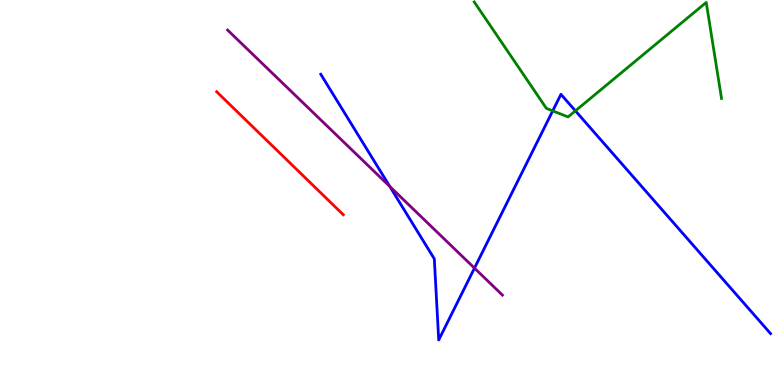[{'lines': ['blue', 'red'], 'intersections': []}, {'lines': ['green', 'red'], 'intersections': []}, {'lines': ['purple', 'red'], 'intersections': []}, {'lines': ['blue', 'green'], 'intersections': [{'x': 7.13, 'y': 7.12}, {'x': 7.42, 'y': 7.12}]}, {'lines': ['blue', 'purple'], 'intersections': [{'x': 5.03, 'y': 5.16}, {'x': 6.12, 'y': 3.04}]}, {'lines': ['green', 'purple'], 'intersections': []}]